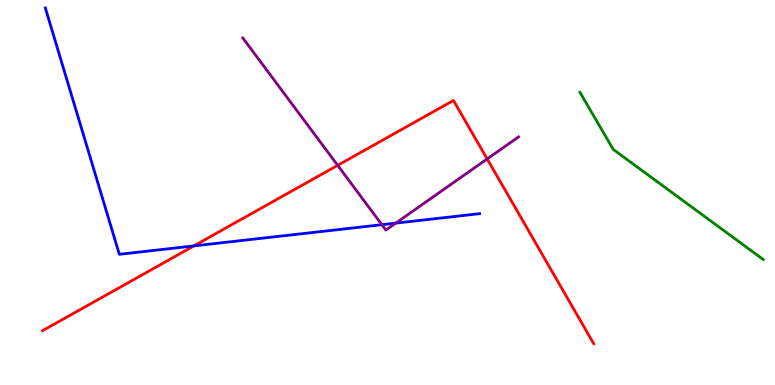[{'lines': ['blue', 'red'], 'intersections': [{'x': 2.5, 'y': 3.61}]}, {'lines': ['green', 'red'], 'intersections': []}, {'lines': ['purple', 'red'], 'intersections': [{'x': 4.36, 'y': 5.71}, {'x': 6.29, 'y': 5.87}]}, {'lines': ['blue', 'green'], 'intersections': []}, {'lines': ['blue', 'purple'], 'intersections': [{'x': 4.93, 'y': 4.16}, {'x': 5.11, 'y': 4.2}]}, {'lines': ['green', 'purple'], 'intersections': []}]